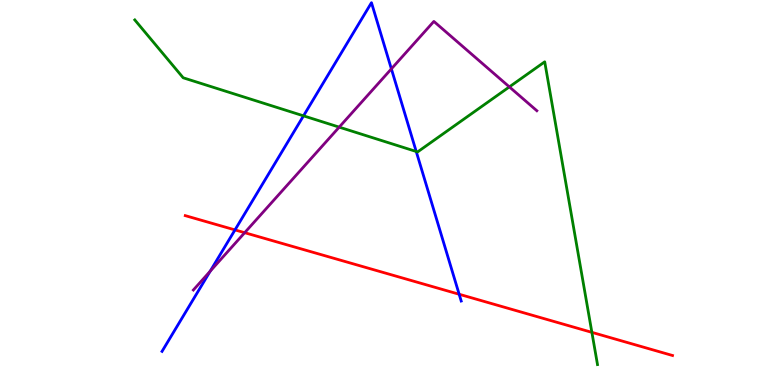[{'lines': ['blue', 'red'], 'intersections': [{'x': 3.03, 'y': 4.03}, {'x': 5.92, 'y': 2.36}]}, {'lines': ['green', 'red'], 'intersections': [{'x': 7.64, 'y': 1.37}]}, {'lines': ['purple', 'red'], 'intersections': [{'x': 3.16, 'y': 3.96}]}, {'lines': ['blue', 'green'], 'intersections': [{'x': 3.92, 'y': 6.99}, {'x': 5.37, 'y': 6.07}]}, {'lines': ['blue', 'purple'], 'intersections': [{'x': 2.71, 'y': 2.95}, {'x': 5.05, 'y': 8.21}]}, {'lines': ['green', 'purple'], 'intersections': [{'x': 4.38, 'y': 6.7}, {'x': 6.57, 'y': 7.74}]}]